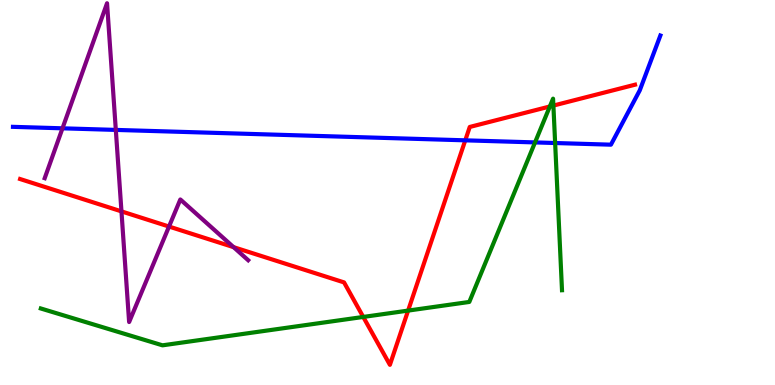[{'lines': ['blue', 'red'], 'intersections': [{'x': 6.0, 'y': 6.35}]}, {'lines': ['green', 'red'], 'intersections': [{'x': 4.69, 'y': 1.77}, {'x': 5.27, 'y': 1.93}, {'x': 7.09, 'y': 7.23}, {'x': 7.14, 'y': 7.26}]}, {'lines': ['purple', 'red'], 'intersections': [{'x': 1.57, 'y': 4.51}, {'x': 2.18, 'y': 4.12}, {'x': 3.01, 'y': 3.58}]}, {'lines': ['blue', 'green'], 'intersections': [{'x': 6.9, 'y': 6.3}, {'x': 7.16, 'y': 6.29}]}, {'lines': ['blue', 'purple'], 'intersections': [{'x': 0.806, 'y': 6.67}, {'x': 1.49, 'y': 6.63}]}, {'lines': ['green', 'purple'], 'intersections': []}]